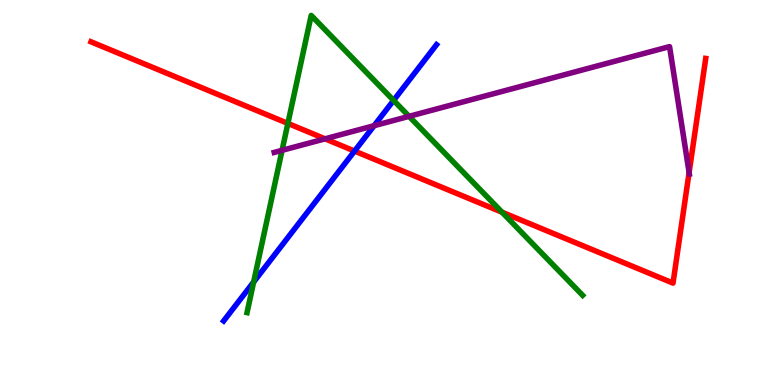[{'lines': ['blue', 'red'], 'intersections': [{'x': 4.57, 'y': 6.08}]}, {'lines': ['green', 'red'], 'intersections': [{'x': 3.71, 'y': 6.79}, {'x': 6.48, 'y': 4.49}]}, {'lines': ['purple', 'red'], 'intersections': [{'x': 4.19, 'y': 6.39}, {'x': 8.89, 'y': 5.52}]}, {'lines': ['blue', 'green'], 'intersections': [{'x': 3.27, 'y': 2.68}, {'x': 5.08, 'y': 7.39}]}, {'lines': ['blue', 'purple'], 'intersections': [{'x': 4.83, 'y': 6.74}]}, {'lines': ['green', 'purple'], 'intersections': [{'x': 3.64, 'y': 6.1}, {'x': 5.28, 'y': 6.98}]}]